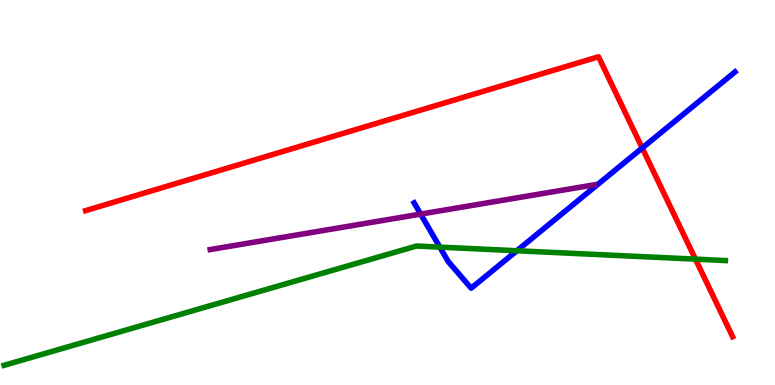[{'lines': ['blue', 'red'], 'intersections': [{'x': 8.29, 'y': 6.16}]}, {'lines': ['green', 'red'], 'intersections': [{'x': 8.97, 'y': 3.27}]}, {'lines': ['purple', 'red'], 'intersections': []}, {'lines': ['blue', 'green'], 'intersections': [{'x': 5.68, 'y': 3.58}, {'x': 6.67, 'y': 3.49}]}, {'lines': ['blue', 'purple'], 'intersections': [{'x': 5.43, 'y': 4.44}]}, {'lines': ['green', 'purple'], 'intersections': []}]